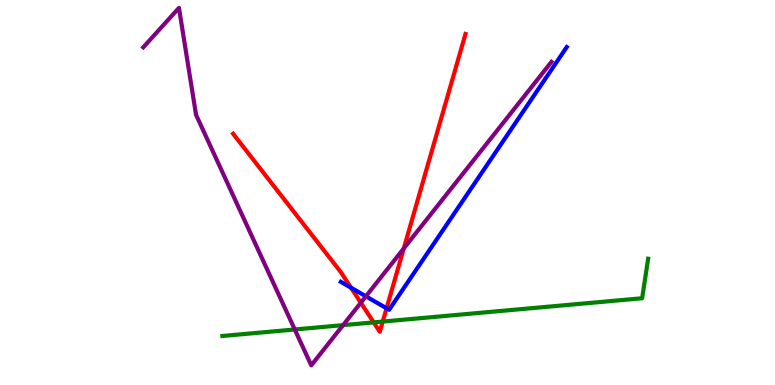[{'lines': ['blue', 'red'], 'intersections': [{'x': 4.53, 'y': 2.53}, {'x': 4.99, 'y': 1.99}]}, {'lines': ['green', 'red'], 'intersections': [{'x': 4.82, 'y': 1.63}, {'x': 4.94, 'y': 1.65}]}, {'lines': ['purple', 'red'], 'intersections': [{'x': 4.66, 'y': 2.14}, {'x': 5.21, 'y': 3.55}]}, {'lines': ['blue', 'green'], 'intersections': []}, {'lines': ['blue', 'purple'], 'intersections': [{'x': 4.72, 'y': 2.3}]}, {'lines': ['green', 'purple'], 'intersections': [{'x': 3.8, 'y': 1.44}, {'x': 4.43, 'y': 1.55}]}]